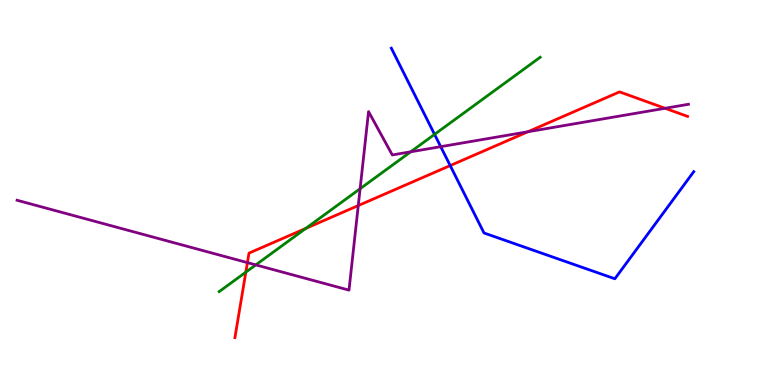[{'lines': ['blue', 'red'], 'intersections': [{'x': 5.81, 'y': 5.7}]}, {'lines': ['green', 'red'], 'intersections': [{'x': 3.17, 'y': 2.93}, {'x': 3.95, 'y': 4.07}]}, {'lines': ['purple', 'red'], 'intersections': [{'x': 3.19, 'y': 3.18}, {'x': 4.62, 'y': 4.66}, {'x': 6.81, 'y': 6.58}, {'x': 8.58, 'y': 7.19}]}, {'lines': ['blue', 'green'], 'intersections': [{'x': 5.61, 'y': 6.51}]}, {'lines': ['blue', 'purple'], 'intersections': [{'x': 5.69, 'y': 6.19}]}, {'lines': ['green', 'purple'], 'intersections': [{'x': 3.3, 'y': 3.12}, {'x': 4.65, 'y': 5.1}, {'x': 5.3, 'y': 6.06}]}]